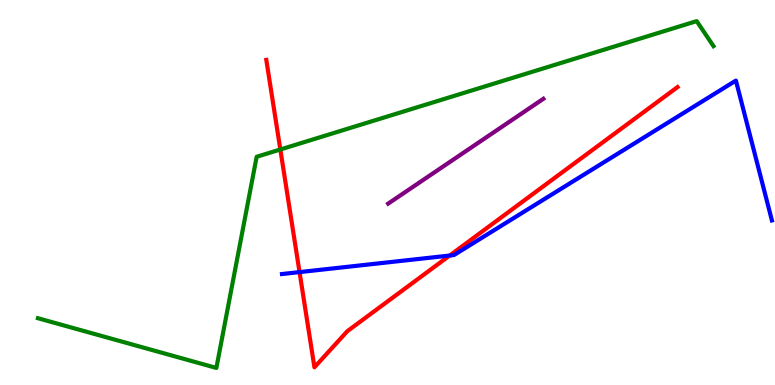[{'lines': ['blue', 'red'], 'intersections': [{'x': 3.86, 'y': 2.93}, {'x': 5.8, 'y': 3.36}]}, {'lines': ['green', 'red'], 'intersections': [{'x': 3.62, 'y': 6.12}]}, {'lines': ['purple', 'red'], 'intersections': []}, {'lines': ['blue', 'green'], 'intersections': []}, {'lines': ['blue', 'purple'], 'intersections': []}, {'lines': ['green', 'purple'], 'intersections': []}]